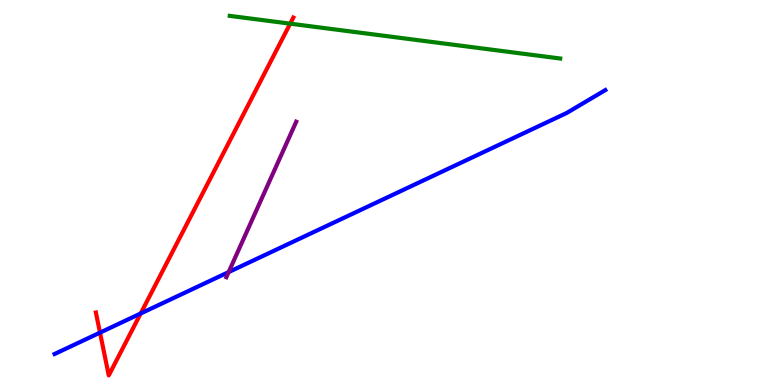[{'lines': ['blue', 'red'], 'intersections': [{'x': 1.29, 'y': 1.36}, {'x': 1.82, 'y': 1.86}]}, {'lines': ['green', 'red'], 'intersections': [{'x': 3.74, 'y': 9.39}]}, {'lines': ['purple', 'red'], 'intersections': []}, {'lines': ['blue', 'green'], 'intersections': []}, {'lines': ['blue', 'purple'], 'intersections': [{'x': 2.95, 'y': 2.93}]}, {'lines': ['green', 'purple'], 'intersections': []}]